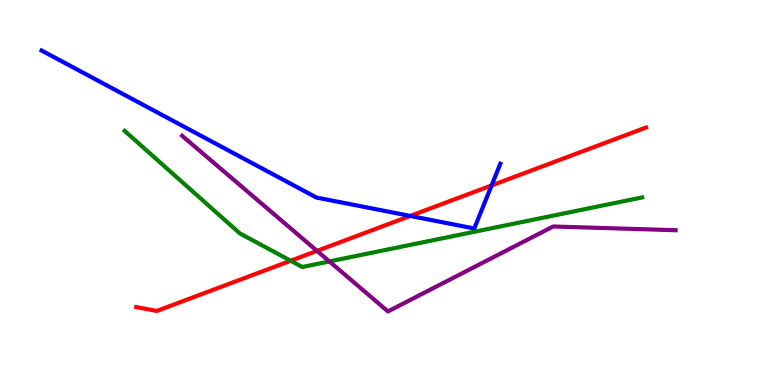[{'lines': ['blue', 'red'], 'intersections': [{'x': 5.29, 'y': 4.39}, {'x': 6.34, 'y': 5.18}]}, {'lines': ['green', 'red'], 'intersections': [{'x': 3.75, 'y': 3.23}]}, {'lines': ['purple', 'red'], 'intersections': [{'x': 4.09, 'y': 3.48}]}, {'lines': ['blue', 'green'], 'intersections': []}, {'lines': ['blue', 'purple'], 'intersections': []}, {'lines': ['green', 'purple'], 'intersections': [{'x': 4.25, 'y': 3.21}]}]